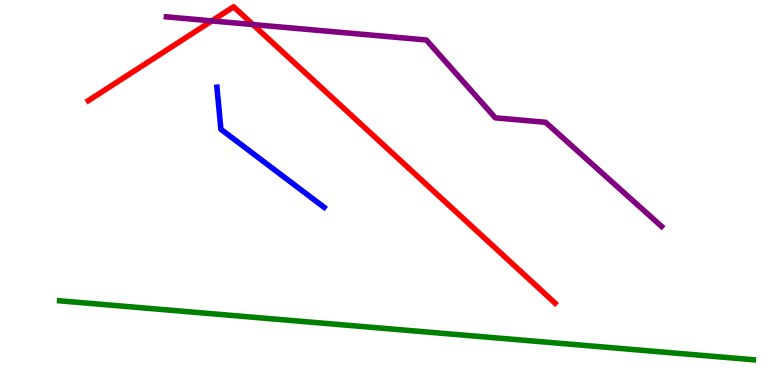[{'lines': ['blue', 'red'], 'intersections': []}, {'lines': ['green', 'red'], 'intersections': []}, {'lines': ['purple', 'red'], 'intersections': [{'x': 2.73, 'y': 9.46}, {'x': 3.26, 'y': 9.36}]}, {'lines': ['blue', 'green'], 'intersections': []}, {'lines': ['blue', 'purple'], 'intersections': []}, {'lines': ['green', 'purple'], 'intersections': []}]